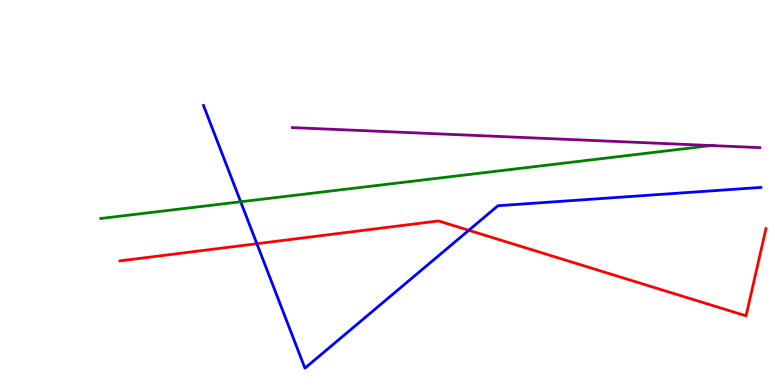[{'lines': ['blue', 'red'], 'intersections': [{'x': 3.31, 'y': 3.67}, {'x': 6.05, 'y': 4.02}]}, {'lines': ['green', 'red'], 'intersections': []}, {'lines': ['purple', 'red'], 'intersections': []}, {'lines': ['blue', 'green'], 'intersections': [{'x': 3.11, 'y': 4.76}]}, {'lines': ['blue', 'purple'], 'intersections': []}, {'lines': ['green', 'purple'], 'intersections': [{'x': 9.18, 'y': 6.22}]}]